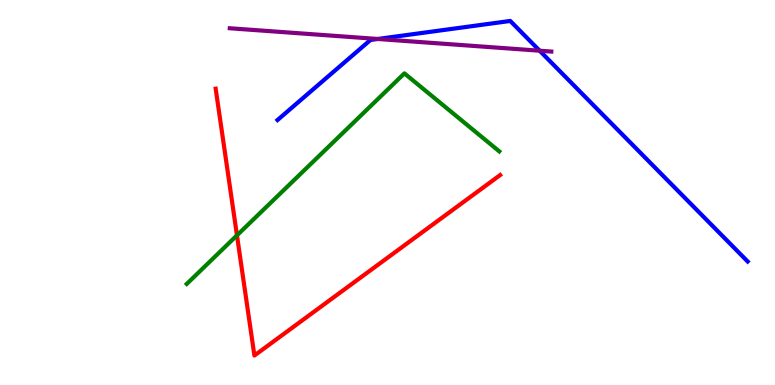[{'lines': ['blue', 'red'], 'intersections': []}, {'lines': ['green', 'red'], 'intersections': [{'x': 3.06, 'y': 3.89}]}, {'lines': ['purple', 'red'], 'intersections': []}, {'lines': ['blue', 'green'], 'intersections': []}, {'lines': ['blue', 'purple'], 'intersections': [{'x': 4.87, 'y': 8.99}, {'x': 6.96, 'y': 8.68}]}, {'lines': ['green', 'purple'], 'intersections': []}]